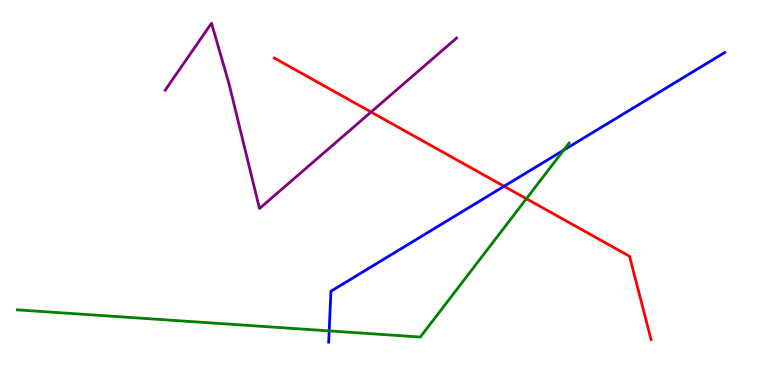[{'lines': ['blue', 'red'], 'intersections': [{'x': 6.5, 'y': 5.16}]}, {'lines': ['green', 'red'], 'intersections': [{'x': 6.79, 'y': 4.84}]}, {'lines': ['purple', 'red'], 'intersections': [{'x': 4.79, 'y': 7.09}]}, {'lines': ['blue', 'green'], 'intersections': [{'x': 4.25, 'y': 1.41}, {'x': 7.27, 'y': 6.1}]}, {'lines': ['blue', 'purple'], 'intersections': []}, {'lines': ['green', 'purple'], 'intersections': []}]